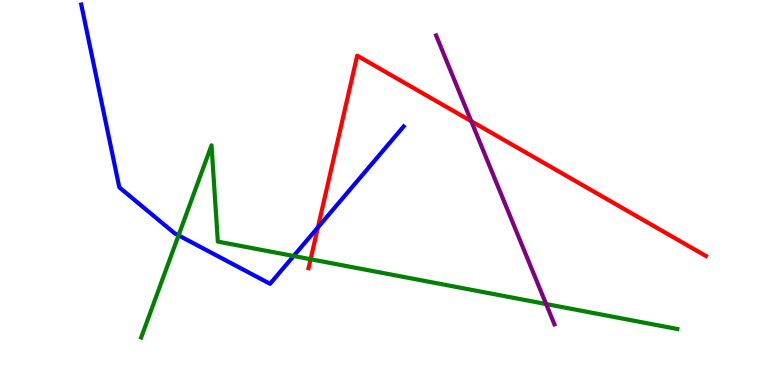[{'lines': ['blue', 'red'], 'intersections': [{'x': 4.1, 'y': 4.09}]}, {'lines': ['green', 'red'], 'intersections': [{'x': 4.01, 'y': 3.27}]}, {'lines': ['purple', 'red'], 'intersections': [{'x': 6.08, 'y': 6.85}]}, {'lines': ['blue', 'green'], 'intersections': [{'x': 2.3, 'y': 3.89}, {'x': 3.79, 'y': 3.35}]}, {'lines': ['blue', 'purple'], 'intersections': []}, {'lines': ['green', 'purple'], 'intersections': [{'x': 7.05, 'y': 2.1}]}]